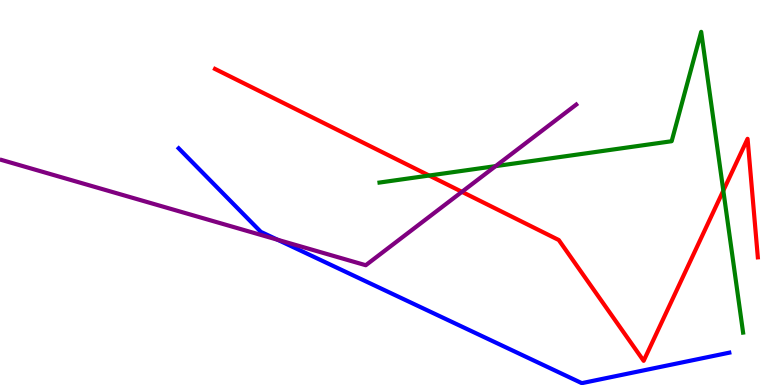[{'lines': ['blue', 'red'], 'intersections': []}, {'lines': ['green', 'red'], 'intersections': [{'x': 5.54, 'y': 5.44}, {'x': 9.33, 'y': 5.05}]}, {'lines': ['purple', 'red'], 'intersections': [{'x': 5.96, 'y': 5.02}]}, {'lines': ['blue', 'green'], 'intersections': []}, {'lines': ['blue', 'purple'], 'intersections': [{'x': 3.58, 'y': 3.77}]}, {'lines': ['green', 'purple'], 'intersections': [{'x': 6.39, 'y': 5.68}]}]